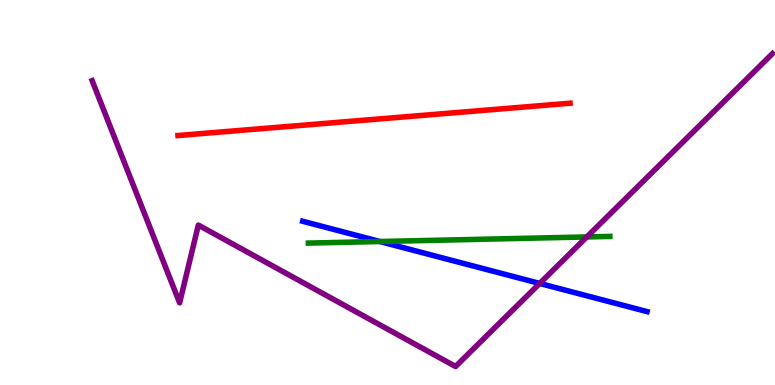[{'lines': ['blue', 'red'], 'intersections': []}, {'lines': ['green', 'red'], 'intersections': []}, {'lines': ['purple', 'red'], 'intersections': []}, {'lines': ['blue', 'green'], 'intersections': [{'x': 4.9, 'y': 3.73}]}, {'lines': ['blue', 'purple'], 'intersections': [{'x': 6.96, 'y': 2.64}]}, {'lines': ['green', 'purple'], 'intersections': [{'x': 7.57, 'y': 3.85}]}]